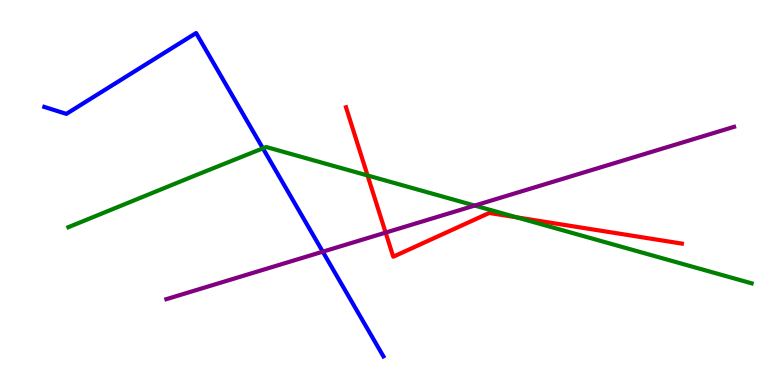[{'lines': ['blue', 'red'], 'intersections': []}, {'lines': ['green', 'red'], 'intersections': [{'x': 4.74, 'y': 5.44}, {'x': 6.67, 'y': 4.36}]}, {'lines': ['purple', 'red'], 'intersections': [{'x': 4.98, 'y': 3.96}]}, {'lines': ['blue', 'green'], 'intersections': [{'x': 3.39, 'y': 6.15}]}, {'lines': ['blue', 'purple'], 'intersections': [{'x': 4.16, 'y': 3.46}]}, {'lines': ['green', 'purple'], 'intersections': [{'x': 6.13, 'y': 4.66}]}]